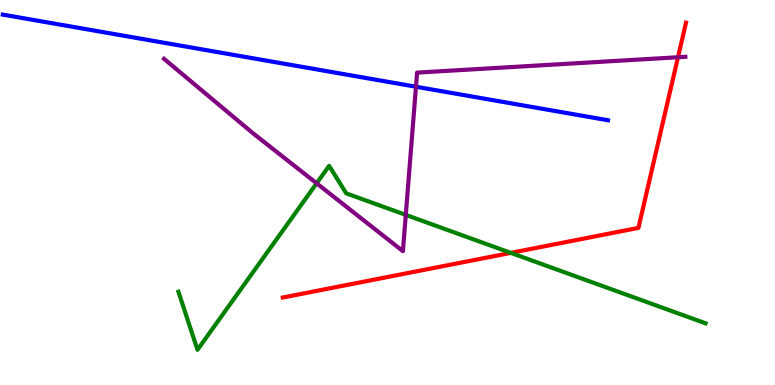[{'lines': ['blue', 'red'], 'intersections': []}, {'lines': ['green', 'red'], 'intersections': [{'x': 6.59, 'y': 3.43}]}, {'lines': ['purple', 'red'], 'intersections': [{'x': 8.75, 'y': 8.51}]}, {'lines': ['blue', 'green'], 'intersections': []}, {'lines': ['blue', 'purple'], 'intersections': [{'x': 5.37, 'y': 7.75}]}, {'lines': ['green', 'purple'], 'intersections': [{'x': 4.09, 'y': 5.24}, {'x': 5.24, 'y': 4.42}]}]